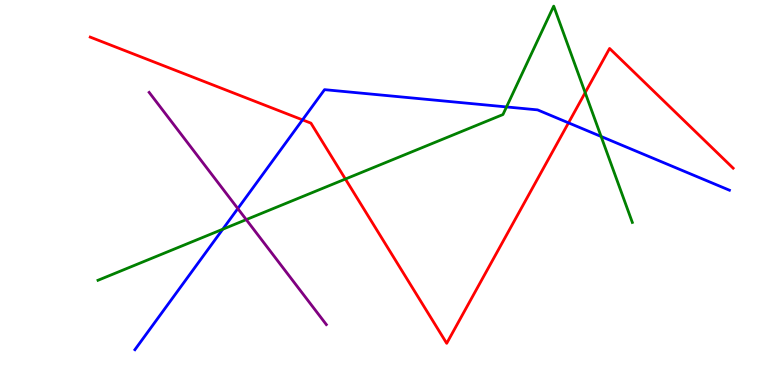[{'lines': ['blue', 'red'], 'intersections': [{'x': 3.9, 'y': 6.89}, {'x': 7.34, 'y': 6.81}]}, {'lines': ['green', 'red'], 'intersections': [{'x': 4.46, 'y': 5.35}, {'x': 7.55, 'y': 7.59}]}, {'lines': ['purple', 'red'], 'intersections': []}, {'lines': ['blue', 'green'], 'intersections': [{'x': 2.87, 'y': 4.05}, {'x': 6.54, 'y': 7.22}, {'x': 7.76, 'y': 6.45}]}, {'lines': ['blue', 'purple'], 'intersections': [{'x': 3.07, 'y': 4.58}]}, {'lines': ['green', 'purple'], 'intersections': [{'x': 3.18, 'y': 4.3}]}]